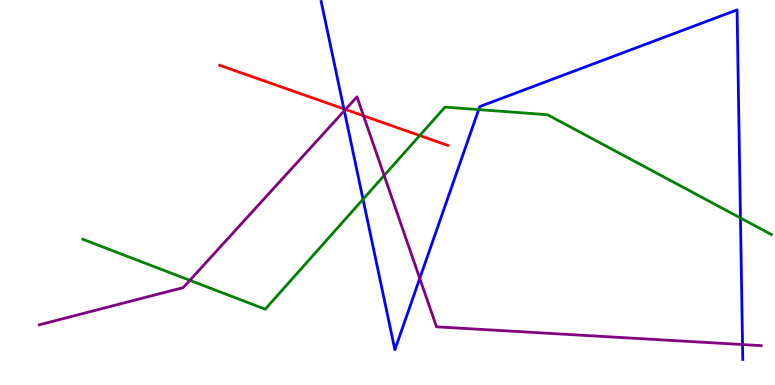[{'lines': ['blue', 'red'], 'intersections': [{'x': 4.44, 'y': 7.17}]}, {'lines': ['green', 'red'], 'intersections': [{'x': 5.42, 'y': 6.48}]}, {'lines': ['purple', 'red'], 'intersections': [{'x': 4.46, 'y': 7.16}, {'x': 4.69, 'y': 6.99}]}, {'lines': ['blue', 'green'], 'intersections': [{'x': 4.68, 'y': 4.82}, {'x': 6.18, 'y': 7.15}, {'x': 9.55, 'y': 4.34}]}, {'lines': ['blue', 'purple'], 'intersections': [{'x': 4.44, 'y': 7.12}, {'x': 5.42, 'y': 2.77}, {'x': 9.58, 'y': 1.05}]}, {'lines': ['green', 'purple'], 'intersections': [{'x': 2.45, 'y': 2.72}, {'x': 4.96, 'y': 5.44}]}]